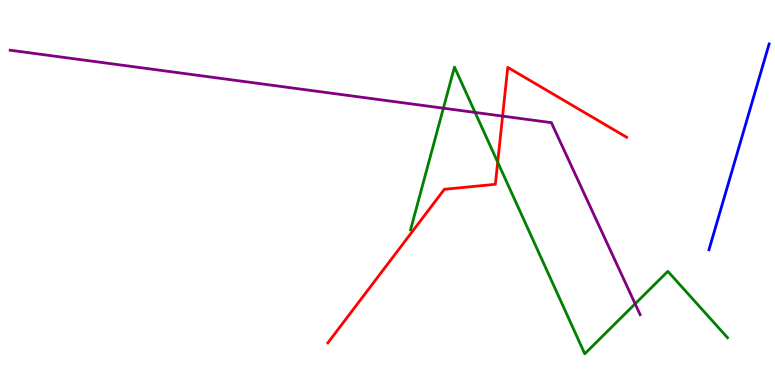[{'lines': ['blue', 'red'], 'intersections': []}, {'lines': ['green', 'red'], 'intersections': [{'x': 6.42, 'y': 5.79}]}, {'lines': ['purple', 'red'], 'intersections': [{'x': 6.49, 'y': 6.98}]}, {'lines': ['blue', 'green'], 'intersections': []}, {'lines': ['blue', 'purple'], 'intersections': []}, {'lines': ['green', 'purple'], 'intersections': [{'x': 5.72, 'y': 7.19}, {'x': 6.13, 'y': 7.08}, {'x': 8.2, 'y': 2.11}]}]